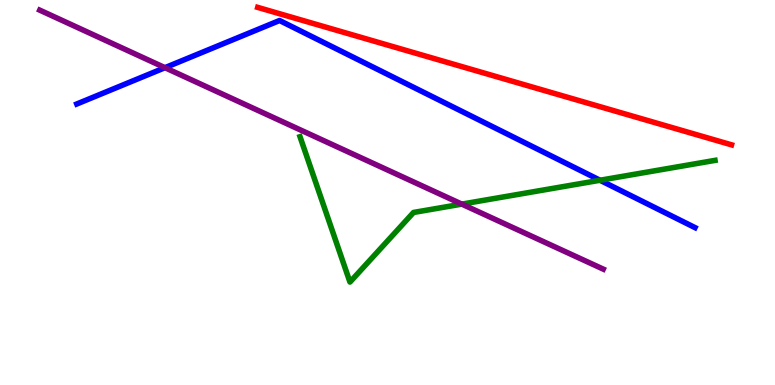[{'lines': ['blue', 'red'], 'intersections': []}, {'lines': ['green', 'red'], 'intersections': []}, {'lines': ['purple', 'red'], 'intersections': []}, {'lines': ['blue', 'green'], 'intersections': [{'x': 7.74, 'y': 5.32}]}, {'lines': ['blue', 'purple'], 'intersections': [{'x': 2.13, 'y': 8.24}]}, {'lines': ['green', 'purple'], 'intersections': [{'x': 5.96, 'y': 4.7}]}]